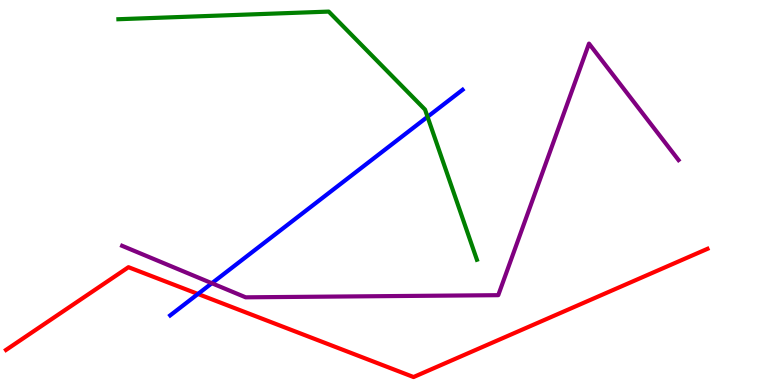[{'lines': ['blue', 'red'], 'intersections': [{'x': 2.55, 'y': 2.36}]}, {'lines': ['green', 'red'], 'intersections': []}, {'lines': ['purple', 'red'], 'intersections': []}, {'lines': ['blue', 'green'], 'intersections': [{'x': 5.52, 'y': 6.97}]}, {'lines': ['blue', 'purple'], 'intersections': [{'x': 2.73, 'y': 2.64}]}, {'lines': ['green', 'purple'], 'intersections': []}]